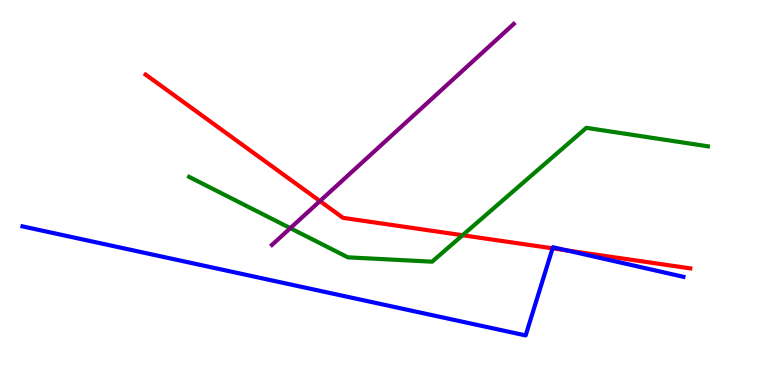[{'lines': ['blue', 'red'], 'intersections': [{'x': 7.13, 'y': 3.55}, {'x': 7.32, 'y': 3.5}]}, {'lines': ['green', 'red'], 'intersections': [{'x': 5.97, 'y': 3.89}]}, {'lines': ['purple', 'red'], 'intersections': [{'x': 4.13, 'y': 4.78}]}, {'lines': ['blue', 'green'], 'intersections': []}, {'lines': ['blue', 'purple'], 'intersections': []}, {'lines': ['green', 'purple'], 'intersections': [{'x': 3.75, 'y': 4.07}]}]